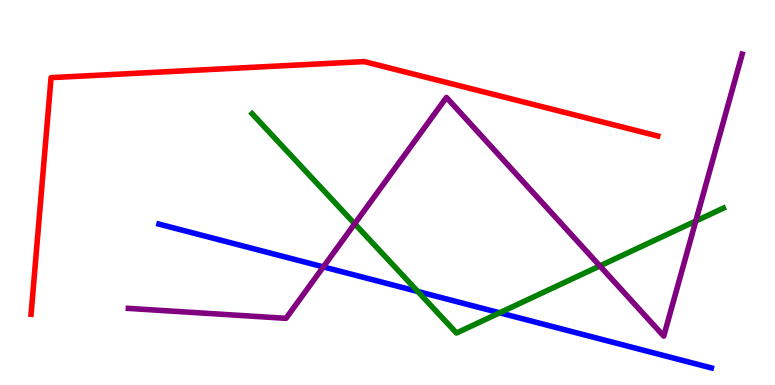[{'lines': ['blue', 'red'], 'intersections': []}, {'lines': ['green', 'red'], 'intersections': []}, {'lines': ['purple', 'red'], 'intersections': []}, {'lines': ['blue', 'green'], 'intersections': [{'x': 5.39, 'y': 2.43}, {'x': 6.45, 'y': 1.88}]}, {'lines': ['blue', 'purple'], 'intersections': [{'x': 4.17, 'y': 3.07}]}, {'lines': ['green', 'purple'], 'intersections': [{'x': 4.58, 'y': 4.19}, {'x': 7.74, 'y': 3.09}, {'x': 8.98, 'y': 4.26}]}]